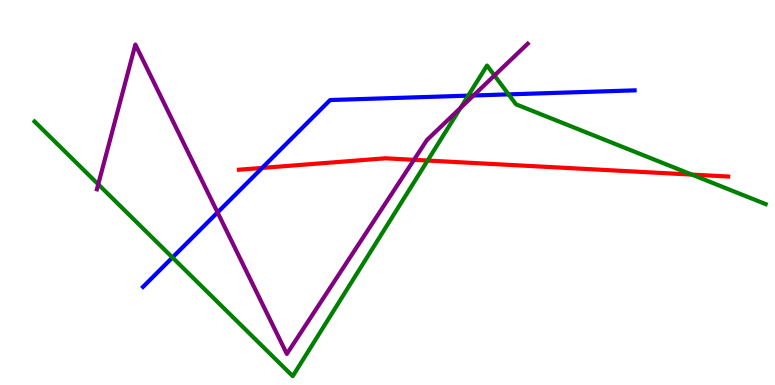[{'lines': ['blue', 'red'], 'intersections': [{'x': 3.38, 'y': 5.64}]}, {'lines': ['green', 'red'], 'intersections': [{'x': 5.52, 'y': 5.83}, {'x': 8.93, 'y': 5.47}]}, {'lines': ['purple', 'red'], 'intersections': [{'x': 5.34, 'y': 5.85}]}, {'lines': ['blue', 'green'], 'intersections': [{'x': 2.23, 'y': 3.31}, {'x': 6.04, 'y': 7.52}, {'x': 6.56, 'y': 7.55}]}, {'lines': ['blue', 'purple'], 'intersections': [{'x': 2.81, 'y': 4.48}, {'x': 6.11, 'y': 7.52}]}, {'lines': ['green', 'purple'], 'intersections': [{'x': 1.27, 'y': 5.21}, {'x': 5.94, 'y': 7.2}, {'x': 6.38, 'y': 8.04}]}]